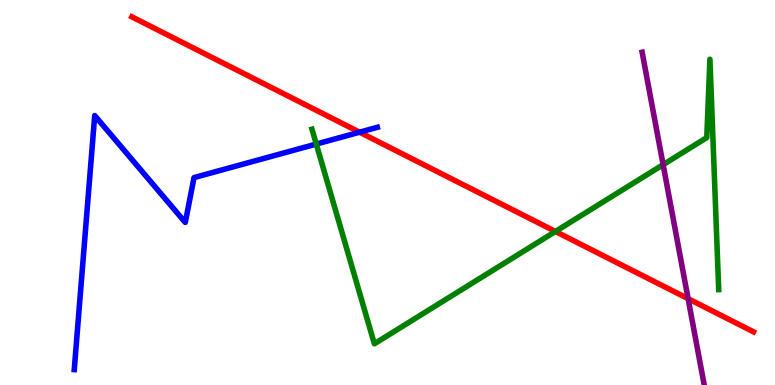[{'lines': ['blue', 'red'], 'intersections': [{'x': 4.64, 'y': 6.57}]}, {'lines': ['green', 'red'], 'intersections': [{'x': 7.17, 'y': 3.99}]}, {'lines': ['purple', 'red'], 'intersections': [{'x': 8.88, 'y': 2.24}]}, {'lines': ['blue', 'green'], 'intersections': [{'x': 4.08, 'y': 6.26}]}, {'lines': ['blue', 'purple'], 'intersections': []}, {'lines': ['green', 'purple'], 'intersections': [{'x': 8.56, 'y': 5.72}]}]